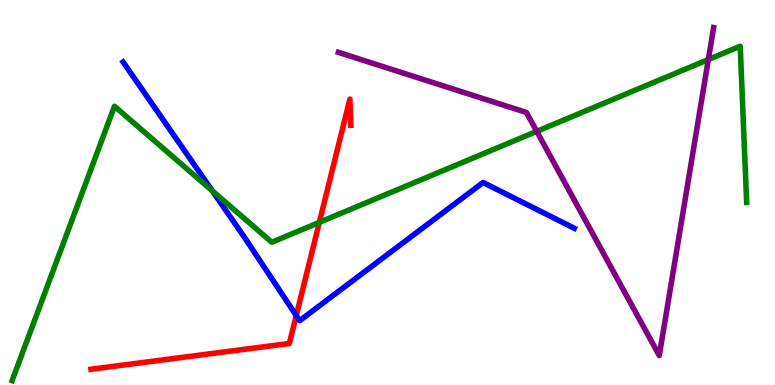[{'lines': ['blue', 'red'], 'intersections': [{'x': 3.82, 'y': 1.8}]}, {'lines': ['green', 'red'], 'intersections': [{'x': 4.12, 'y': 4.22}]}, {'lines': ['purple', 'red'], 'intersections': []}, {'lines': ['blue', 'green'], 'intersections': [{'x': 2.74, 'y': 5.04}]}, {'lines': ['blue', 'purple'], 'intersections': []}, {'lines': ['green', 'purple'], 'intersections': [{'x': 6.93, 'y': 6.59}, {'x': 9.14, 'y': 8.45}]}]